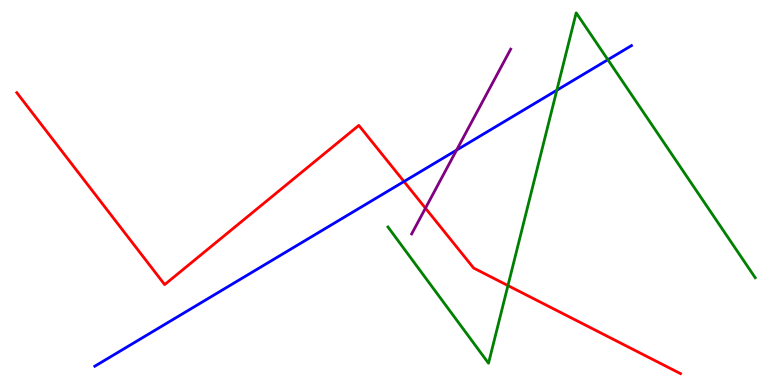[{'lines': ['blue', 'red'], 'intersections': [{'x': 5.21, 'y': 5.29}]}, {'lines': ['green', 'red'], 'intersections': [{'x': 6.55, 'y': 2.58}]}, {'lines': ['purple', 'red'], 'intersections': [{'x': 5.49, 'y': 4.59}]}, {'lines': ['blue', 'green'], 'intersections': [{'x': 7.18, 'y': 7.66}, {'x': 7.84, 'y': 8.45}]}, {'lines': ['blue', 'purple'], 'intersections': [{'x': 5.89, 'y': 6.1}]}, {'lines': ['green', 'purple'], 'intersections': []}]